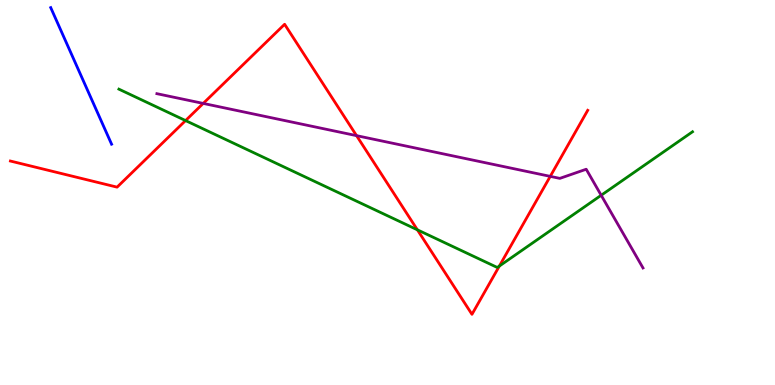[{'lines': ['blue', 'red'], 'intersections': []}, {'lines': ['green', 'red'], 'intersections': [{'x': 2.39, 'y': 6.87}, {'x': 5.39, 'y': 4.03}, {'x': 6.44, 'y': 3.09}]}, {'lines': ['purple', 'red'], 'intersections': [{'x': 2.62, 'y': 7.31}, {'x': 4.6, 'y': 6.48}, {'x': 7.1, 'y': 5.42}]}, {'lines': ['blue', 'green'], 'intersections': []}, {'lines': ['blue', 'purple'], 'intersections': []}, {'lines': ['green', 'purple'], 'intersections': [{'x': 7.76, 'y': 4.93}]}]